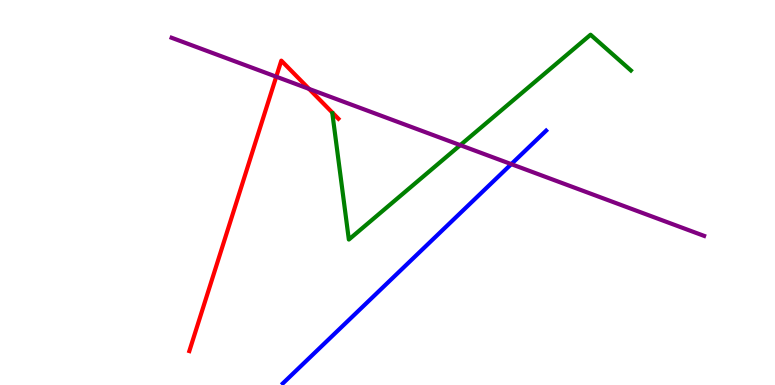[{'lines': ['blue', 'red'], 'intersections': []}, {'lines': ['green', 'red'], 'intersections': []}, {'lines': ['purple', 'red'], 'intersections': [{'x': 3.56, 'y': 8.01}, {'x': 3.99, 'y': 7.69}]}, {'lines': ['blue', 'green'], 'intersections': []}, {'lines': ['blue', 'purple'], 'intersections': [{'x': 6.6, 'y': 5.74}]}, {'lines': ['green', 'purple'], 'intersections': [{'x': 5.94, 'y': 6.23}]}]